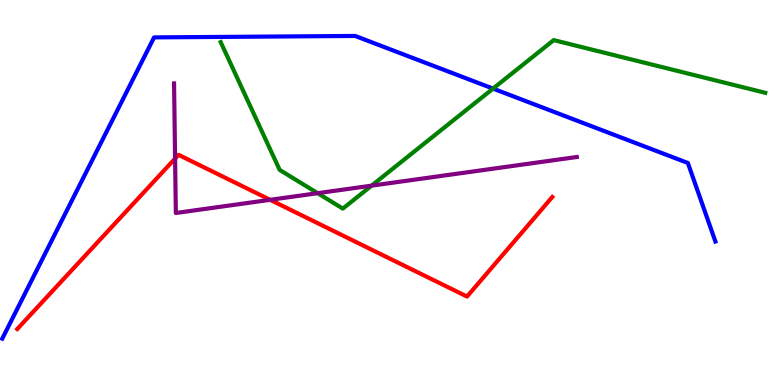[{'lines': ['blue', 'red'], 'intersections': []}, {'lines': ['green', 'red'], 'intersections': []}, {'lines': ['purple', 'red'], 'intersections': [{'x': 2.26, 'y': 5.88}, {'x': 3.49, 'y': 4.81}]}, {'lines': ['blue', 'green'], 'intersections': [{'x': 6.36, 'y': 7.7}]}, {'lines': ['blue', 'purple'], 'intersections': []}, {'lines': ['green', 'purple'], 'intersections': [{'x': 4.1, 'y': 4.98}, {'x': 4.79, 'y': 5.18}]}]